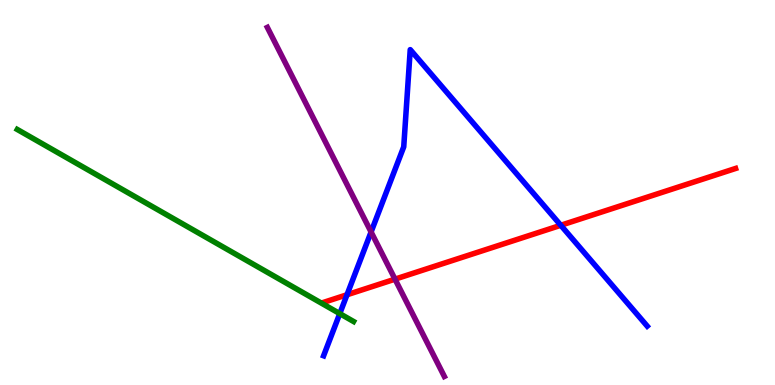[{'lines': ['blue', 'red'], 'intersections': [{'x': 4.48, 'y': 2.34}, {'x': 7.24, 'y': 4.15}]}, {'lines': ['green', 'red'], 'intersections': []}, {'lines': ['purple', 'red'], 'intersections': [{'x': 5.1, 'y': 2.75}]}, {'lines': ['blue', 'green'], 'intersections': [{'x': 4.38, 'y': 1.85}]}, {'lines': ['blue', 'purple'], 'intersections': [{'x': 4.79, 'y': 3.97}]}, {'lines': ['green', 'purple'], 'intersections': []}]